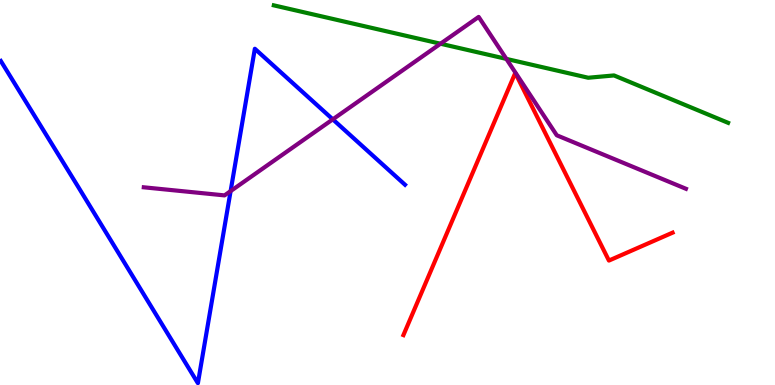[{'lines': ['blue', 'red'], 'intersections': []}, {'lines': ['green', 'red'], 'intersections': []}, {'lines': ['purple', 'red'], 'intersections': []}, {'lines': ['blue', 'green'], 'intersections': []}, {'lines': ['blue', 'purple'], 'intersections': [{'x': 2.98, 'y': 5.04}, {'x': 4.29, 'y': 6.9}]}, {'lines': ['green', 'purple'], 'intersections': [{'x': 5.68, 'y': 8.86}, {'x': 6.53, 'y': 8.47}]}]